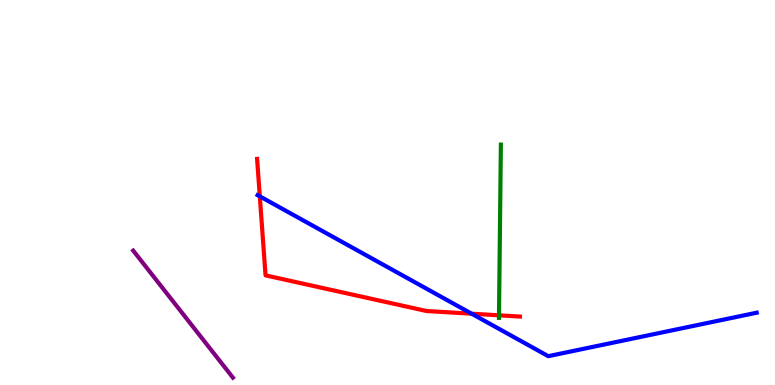[{'lines': ['blue', 'red'], 'intersections': [{'x': 3.35, 'y': 4.9}, {'x': 6.09, 'y': 1.85}]}, {'lines': ['green', 'red'], 'intersections': [{'x': 6.44, 'y': 1.81}]}, {'lines': ['purple', 'red'], 'intersections': []}, {'lines': ['blue', 'green'], 'intersections': []}, {'lines': ['blue', 'purple'], 'intersections': []}, {'lines': ['green', 'purple'], 'intersections': []}]